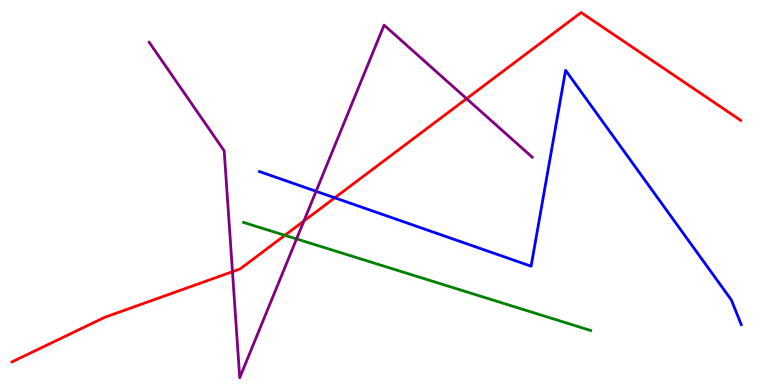[{'lines': ['blue', 'red'], 'intersections': [{'x': 4.32, 'y': 4.86}]}, {'lines': ['green', 'red'], 'intersections': [{'x': 3.68, 'y': 3.89}]}, {'lines': ['purple', 'red'], 'intersections': [{'x': 3.0, 'y': 2.94}, {'x': 3.92, 'y': 4.26}, {'x': 6.02, 'y': 7.44}]}, {'lines': ['blue', 'green'], 'intersections': []}, {'lines': ['blue', 'purple'], 'intersections': [{'x': 4.08, 'y': 5.03}]}, {'lines': ['green', 'purple'], 'intersections': [{'x': 3.83, 'y': 3.79}]}]